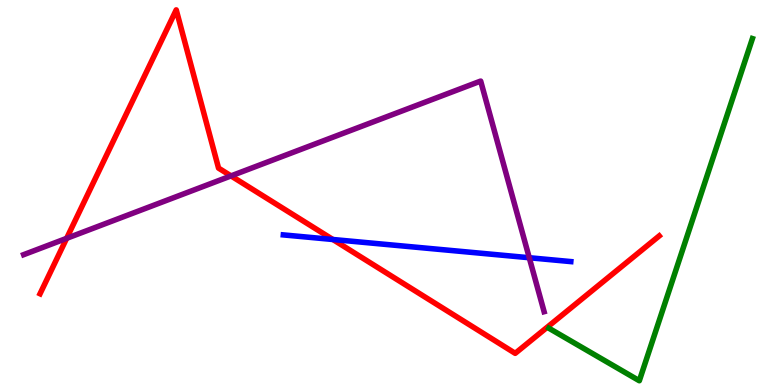[{'lines': ['blue', 'red'], 'intersections': [{'x': 4.3, 'y': 3.78}]}, {'lines': ['green', 'red'], 'intersections': []}, {'lines': ['purple', 'red'], 'intersections': [{'x': 0.86, 'y': 3.81}, {'x': 2.98, 'y': 5.43}]}, {'lines': ['blue', 'green'], 'intersections': []}, {'lines': ['blue', 'purple'], 'intersections': [{'x': 6.83, 'y': 3.31}]}, {'lines': ['green', 'purple'], 'intersections': []}]